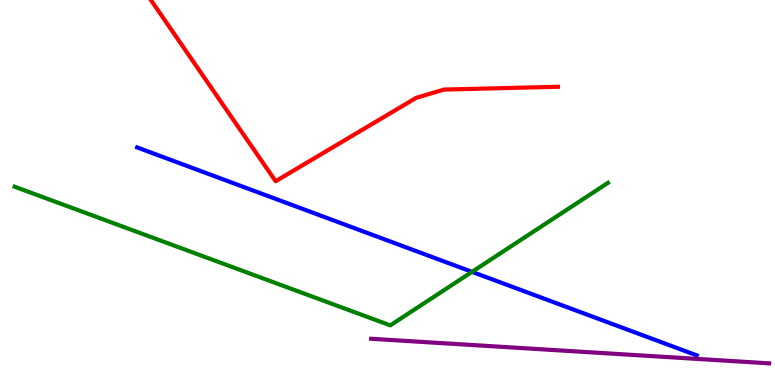[{'lines': ['blue', 'red'], 'intersections': []}, {'lines': ['green', 'red'], 'intersections': []}, {'lines': ['purple', 'red'], 'intersections': []}, {'lines': ['blue', 'green'], 'intersections': [{'x': 6.09, 'y': 2.94}]}, {'lines': ['blue', 'purple'], 'intersections': []}, {'lines': ['green', 'purple'], 'intersections': []}]